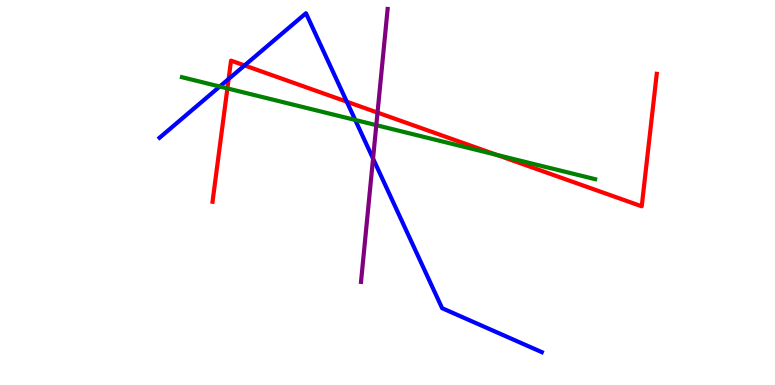[{'lines': ['blue', 'red'], 'intersections': [{'x': 2.95, 'y': 7.95}, {'x': 3.16, 'y': 8.3}, {'x': 4.47, 'y': 7.36}]}, {'lines': ['green', 'red'], 'intersections': [{'x': 2.93, 'y': 7.7}, {'x': 6.41, 'y': 5.98}]}, {'lines': ['purple', 'red'], 'intersections': [{'x': 4.87, 'y': 7.08}]}, {'lines': ['blue', 'green'], 'intersections': [{'x': 2.84, 'y': 7.75}, {'x': 4.58, 'y': 6.88}]}, {'lines': ['blue', 'purple'], 'intersections': [{'x': 4.81, 'y': 5.88}]}, {'lines': ['green', 'purple'], 'intersections': [{'x': 4.86, 'y': 6.75}]}]